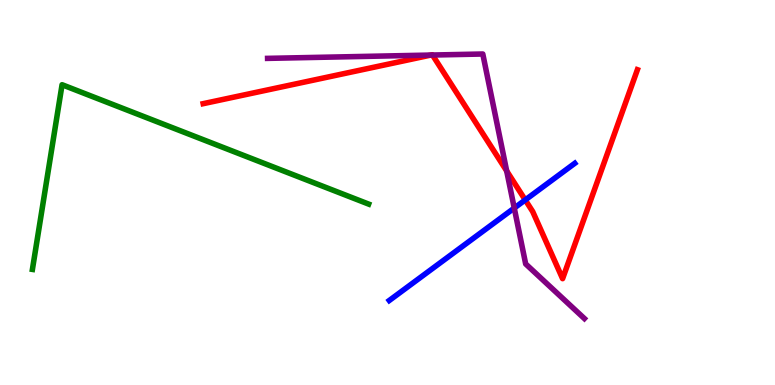[{'lines': ['blue', 'red'], 'intersections': [{'x': 6.78, 'y': 4.81}]}, {'lines': ['green', 'red'], 'intersections': []}, {'lines': ['purple', 'red'], 'intersections': [{'x': 5.56, 'y': 8.57}, {'x': 5.58, 'y': 8.57}, {'x': 6.54, 'y': 5.56}]}, {'lines': ['blue', 'green'], 'intersections': []}, {'lines': ['blue', 'purple'], 'intersections': [{'x': 6.64, 'y': 4.6}]}, {'lines': ['green', 'purple'], 'intersections': []}]